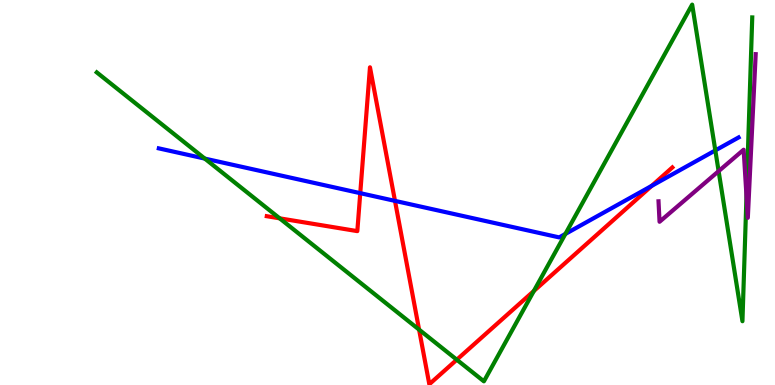[{'lines': ['blue', 'red'], 'intersections': [{'x': 4.65, 'y': 4.98}, {'x': 5.1, 'y': 4.78}, {'x': 8.41, 'y': 5.17}]}, {'lines': ['green', 'red'], 'intersections': [{'x': 3.61, 'y': 4.33}, {'x': 5.41, 'y': 1.44}, {'x': 5.89, 'y': 0.657}, {'x': 6.89, 'y': 2.44}]}, {'lines': ['purple', 'red'], 'intersections': []}, {'lines': ['blue', 'green'], 'intersections': [{'x': 2.64, 'y': 5.88}, {'x': 7.3, 'y': 3.92}, {'x': 9.23, 'y': 6.09}]}, {'lines': ['blue', 'purple'], 'intersections': []}, {'lines': ['green', 'purple'], 'intersections': [{'x': 9.27, 'y': 5.55}, {'x': 9.63, 'y': 4.91}]}]